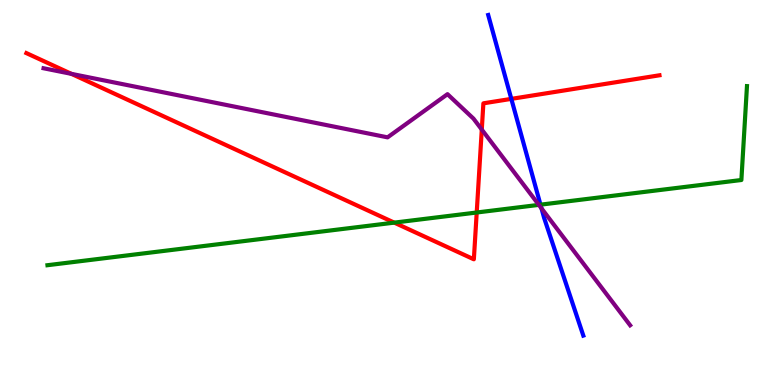[{'lines': ['blue', 'red'], 'intersections': [{'x': 6.6, 'y': 7.43}]}, {'lines': ['green', 'red'], 'intersections': [{'x': 5.09, 'y': 4.22}, {'x': 6.15, 'y': 4.48}]}, {'lines': ['purple', 'red'], 'intersections': [{'x': 0.921, 'y': 8.08}, {'x': 6.22, 'y': 6.63}]}, {'lines': ['blue', 'green'], 'intersections': [{'x': 6.97, 'y': 4.68}]}, {'lines': ['blue', 'purple'], 'intersections': [{'x': 6.99, 'y': 4.59}]}, {'lines': ['green', 'purple'], 'intersections': [{'x': 6.95, 'y': 4.68}]}]